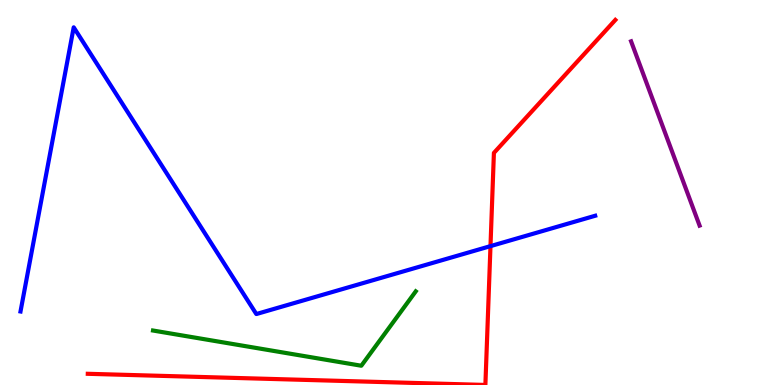[{'lines': ['blue', 'red'], 'intersections': [{'x': 6.33, 'y': 3.61}]}, {'lines': ['green', 'red'], 'intersections': []}, {'lines': ['purple', 'red'], 'intersections': []}, {'lines': ['blue', 'green'], 'intersections': []}, {'lines': ['blue', 'purple'], 'intersections': []}, {'lines': ['green', 'purple'], 'intersections': []}]